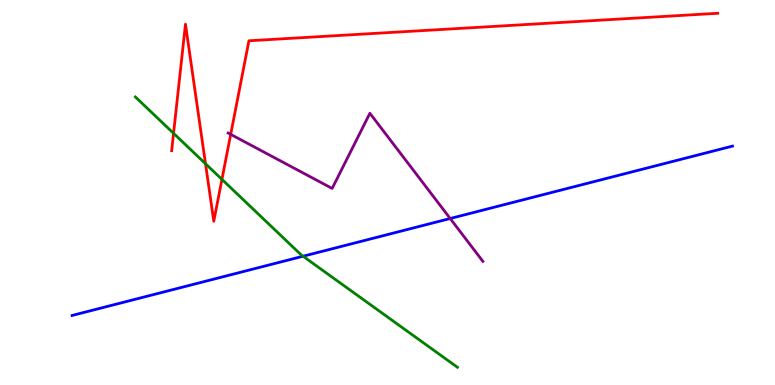[{'lines': ['blue', 'red'], 'intersections': []}, {'lines': ['green', 'red'], 'intersections': [{'x': 2.24, 'y': 6.54}, {'x': 2.65, 'y': 5.75}, {'x': 2.86, 'y': 5.34}]}, {'lines': ['purple', 'red'], 'intersections': [{'x': 2.98, 'y': 6.51}]}, {'lines': ['blue', 'green'], 'intersections': [{'x': 3.91, 'y': 3.34}]}, {'lines': ['blue', 'purple'], 'intersections': [{'x': 5.81, 'y': 4.32}]}, {'lines': ['green', 'purple'], 'intersections': []}]